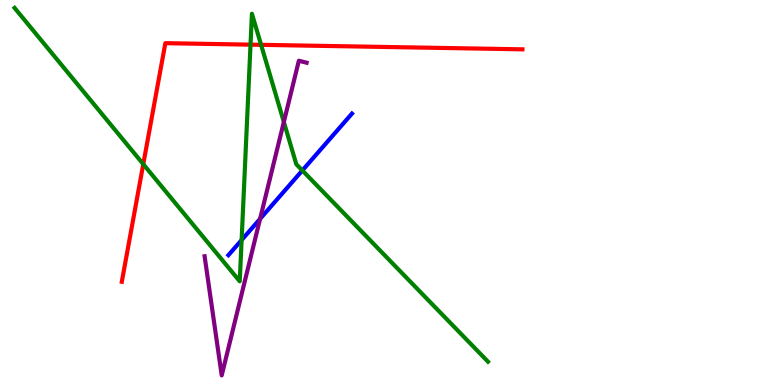[{'lines': ['blue', 'red'], 'intersections': []}, {'lines': ['green', 'red'], 'intersections': [{'x': 1.85, 'y': 5.74}, {'x': 3.23, 'y': 8.84}, {'x': 3.37, 'y': 8.84}]}, {'lines': ['purple', 'red'], 'intersections': []}, {'lines': ['blue', 'green'], 'intersections': [{'x': 3.12, 'y': 3.77}, {'x': 3.9, 'y': 5.57}]}, {'lines': ['blue', 'purple'], 'intersections': [{'x': 3.36, 'y': 4.31}]}, {'lines': ['green', 'purple'], 'intersections': [{'x': 3.66, 'y': 6.83}]}]